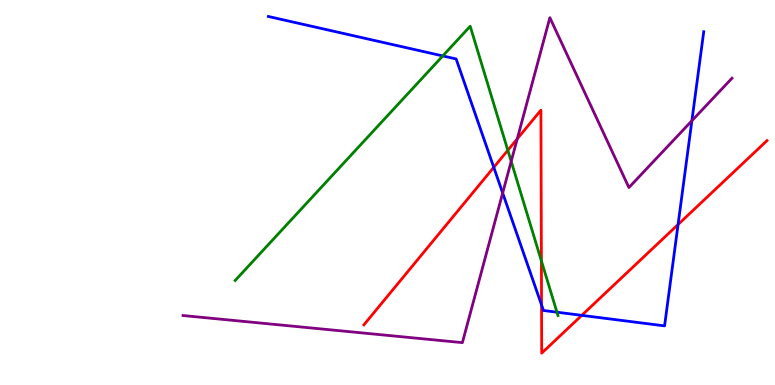[{'lines': ['blue', 'red'], 'intersections': [{'x': 6.37, 'y': 5.65}, {'x': 6.99, 'y': 2.08}, {'x': 7.51, 'y': 1.81}, {'x': 8.75, 'y': 4.17}]}, {'lines': ['green', 'red'], 'intersections': [{'x': 6.55, 'y': 6.1}, {'x': 6.99, 'y': 3.22}]}, {'lines': ['purple', 'red'], 'intersections': [{'x': 6.67, 'y': 6.39}]}, {'lines': ['blue', 'green'], 'intersections': [{'x': 5.71, 'y': 8.55}, {'x': 7.19, 'y': 1.89}]}, {'lines': ['blue', 'purple'], 'intersections': [{'x': 6.49, 'y': 4.99}, {'x': 8.93, 'y': 6.86}]}, {'lines': ['green', 'purple'], 'intersections': [{'x': 6.6, 'y': 5.81}]}]